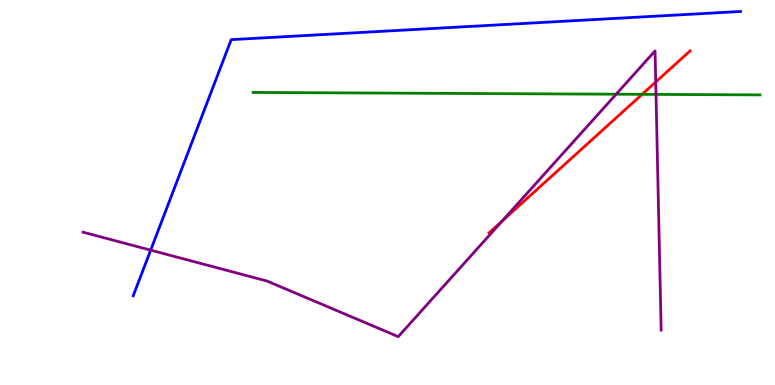[{'lines': ['blue', 'red'], 'intersections': []}, {'lines': ['green', 'red'], 'intersections': [{'x': 8.29, 'y': 7.55}]}, {'lines': ['purple', 'red'], 'intersections': [{'x': 6.48, 'y': 4.26}, {'x': 8.46, 'y': 7.87}]}, {'lines': ['blue', 'green'], 'intersections': []}, {'lines': ['blue', 'purple'], 'intersections': [{'x': 1.94, 'y': 3.5}]}, {'lines': ['green', 'purple'], 'intersections': [{'x': 7.95, 'y': 7.55}, {'x': 8.46, 'y': 7.55}]}]